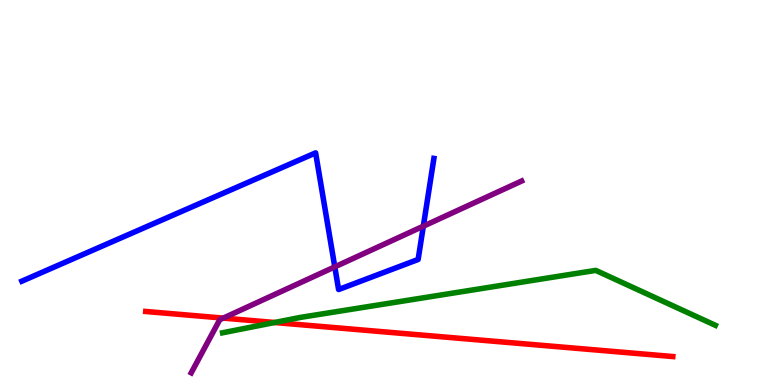[{'lines': ['blue', 'red'], 'intersections': []}, {'lines': ['green', 'red'], 'intersections': [{'x': 3.54, 'y': 1.62}]}, {'lines': ['purple', 'red'], 'intersections': [{'x': 2.88, 'y': 1.74}]}, {'lines': ['blue', 'green'], 'intersections': []}, {'lines': ['blue', 'purple'], 'intersections': [{'x': 4.32, 'y': 3.07}, {'x': 5.46, 'y': 4.12}]}, {'lines': ['green', 'purple'], 'intersections': []}]